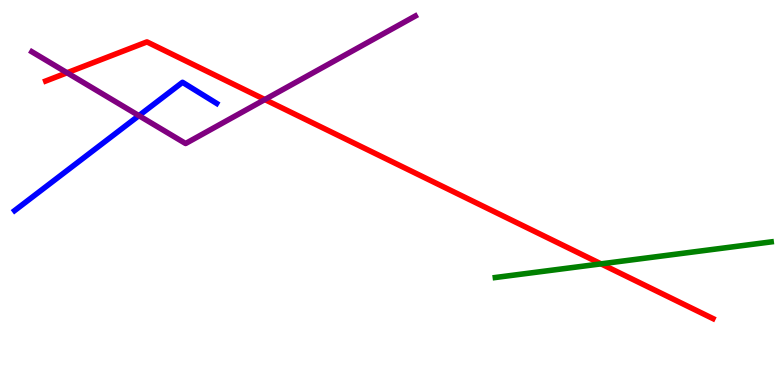[{'lines': ['blue', 'red'], 'intersections': []}, {'lines': ['green', 'red'], 'intersections': [{'x': 7.76, 'y': 3.15}]}, {'lines': ['purple', 'red'], 'intersections': [{'x': 0.865, 'y': 8.11}, {'x': 3.42, 'y': 7.41}]}, {'lines': ['blue', 'green'], 'intersections': []}, {'lines': ['blue', 'purple'], 'intersections': [{'x': 1.79, 'y': 7.0}]}, {'lines': ['green', 'purple'], 'intersections': []}]